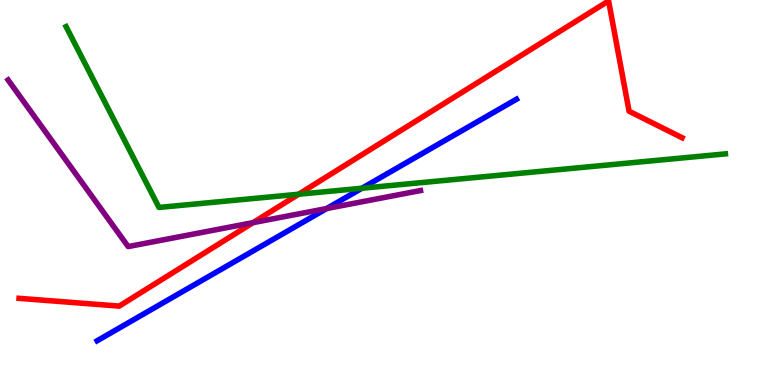[{'lines': ['blue', 'red'], 'intersections': []}, {'lines': ['green', 'red'], 'intersections': [{'x': 3.85, 'y': 4.96}]}, {'lines': ['purple', 'red'], 'intersections': [{'x': 3.27, 'y': 4.22}]}, {'lines': ['blue', 'green'], 'intersections': [{'x': 4.67, 'y': 5.11}]}, {'lines': ['blue', 'purple'], 'intersections': [{'x': 4.22, 'y': 4.58}]}, {'lines': ['green', 'purple'], 'intersections': []}]